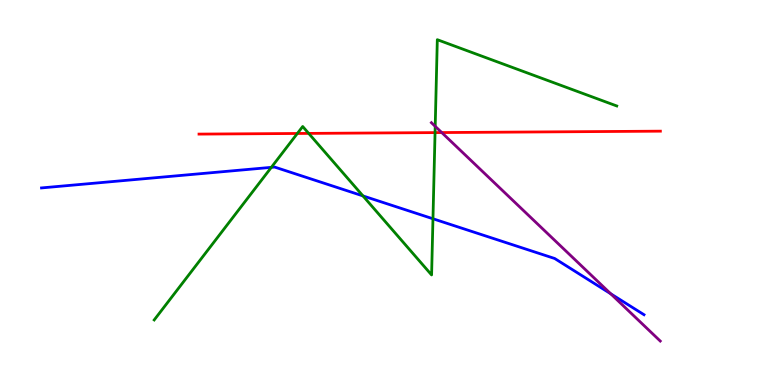[{'lines': ['blue', 'red'], 'intersections': []}, {'lines': ['green', 'red'], 'intersections': [{'x': 3.84, 'y': 6.53}, {'x': 3.98, 'y': 6.54}, {'x': 5.61, 'y': 6.56}]}, {'lines': ['purple', 'red'], 'intersections': [{'x': 5.7, 'y': 6.56}]}, {'lines': ['blue', 'green'], 'intersections': [{'x': 3.5, 'y': 5.65}, {'x': 4.68, 'y': 4.91}, {'x': 5.59, 'y': 4.32}]}, {'lines': ['blue', 'purple'], 'intersections': [{'x': 7.88, 'y': 2.37}]}, {'lines': ['green', 'purple'], 'intersections': [{'x': 5.62, 'y': 6.72}]}]